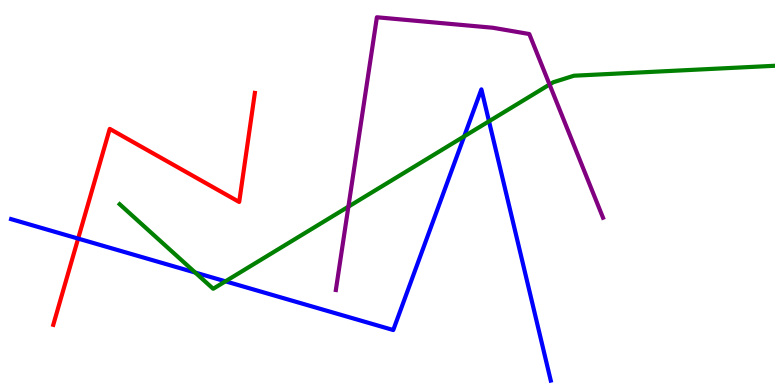[{'lines': ['blue', 'red'], 'intersections': [{'x': 1.01, 'y': 3.8}]}, {'lines': ['green', 'red'], 'intersections': []}, {'lines': ['purple', 'red'], 'intersections': []}, {'lines': ['blue', 'green'], 'intersections': [{'x': 2.52, 'y': 2.92}, {'x': 2.91, 'y': 2.69}, {'x': 5.99, 'y': 6.46}, {'x': 6.31, 'y': 6.85}]}, {'lines': ['blue', 'purple'], 'intersections': []}, {'lines': ['green', 'purple'], 'intersections': [{'x': 4.5, 'y': 4.63}, {'x': 7.09, 'y': 7.8}]}]